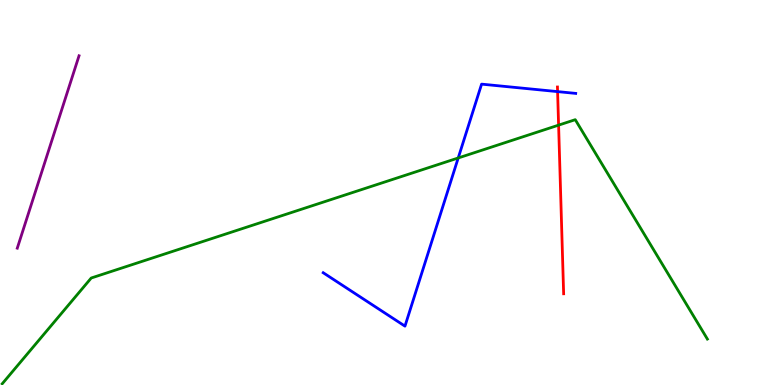[{'lines': ['blue', 'red'], 'intersections': [{'x': 7.19, 'y': 7.62}]}, {'lines': ['green', 'red'], 'intersections': [{'x': 7.21, 'y': 6.75}]}, {'lines': ['purple', 'red'], 'intersections': []}, {'lines': ['blue', 'green'], 'intersections': [{'x': 5.91, 'y': 5.9}]}, {'lines': ['blue', 'purple'], 'intersections': []}, {'lines': ['green', 'purple'], 'intersections': []}]